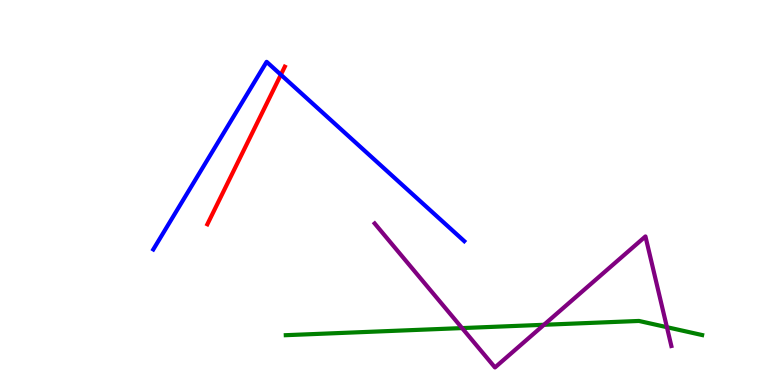[{'lines': ['blue', 'red'], 'intersections': [{'x': 3.62, 'y': 8.06}]}, {'lines': ['green', 'red'], 'intersections': []}, {'lines': ['purple', 'red'], 'intersections': []}, {'lines': ['blue', 'green'], 'intersections': []}, {'lines': ['blue', 'purple'], 'intersections': []}, {'lines': ['green', 'purple'], 'intersections': [{'x': 5.96, 'y': 1.48}, {'x': 7.02, 'y': 1.56}, {'x': 8.61, 'y': 1.5}]}]